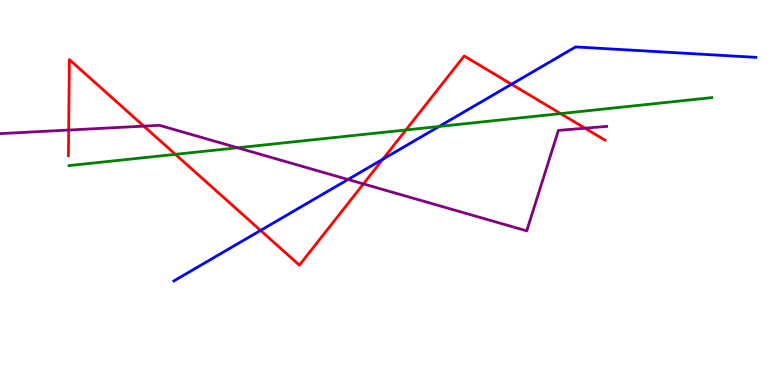[{'lines': ['blue', 'red'], 'intersections': [{'x': 3.36, 'y': 4.01}, {'x': 4.94, 'y': 5.87}, {'x': 6.6, 'y': 7.81}]}, {'lines': ['green', 'red'], 'intersections': [{'x': 2.26, 'y': 5.99}, {'x': 5.24, 'y': 6.62}, {'x': 7.23, 'y': 7.05}]}, {'lines': ['purple', 'red'], 'intersections': [{'x': 0.886, 'y': 6.62}, {'x': 1.86, 'y': 6.72}, {'x': 4.69, 'y': 5.22}, {'x': 7.55, 'y': 6.67}]}, {'lines': ['blue', 'green'], 'intersections': [{'x': 5.67, 'y': 6.72}]}, {'lines': ['blue', 'purple'], 'intersections': [{'x': 4.49, 'y': 5.34}]}, {'lines': ['green', 'purple'], 'intersections': [{'x': 3.07, 'y': 6.16}]}]